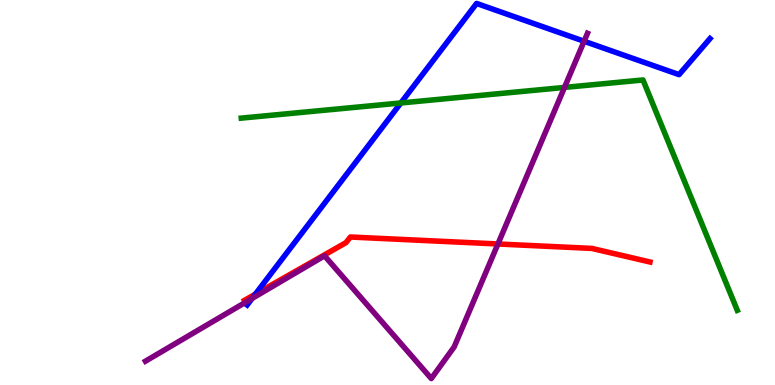[{'lines': ['blue', 'red'], 'intersections': [{'x': 3.29, 'y': 2.36}]}, {'lines': ['green', 'red'], 'intersections': []}, {'lines': ['purple', 'red'], 'intersections': [{'x': 6.42, 'y': 3.66}]}, {'lines': ['blue', 'green'], 'intersections': [{'x': 5.17, 'y': 7.33}]}, {'lines': ['blue', 'purple'], 'intersections': [{'x': 3.25, 'y': 2.25}, {'x': 7.54, 'y': 8.93}]}, {'lines': ['green', 'purple'], 'intersections': [{'x': 7.28, 'y': 7.73}]}]